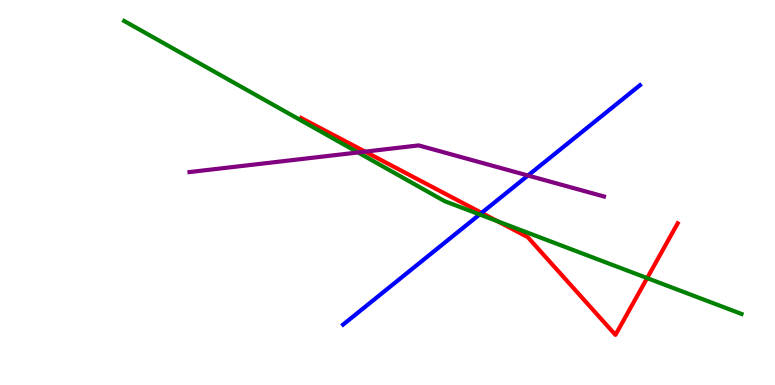[{'lines': ['blue', 'red'], 'intersections': [{'x': 6.21, 'y': 4.47}]}, {'lines': ['green', 'red'], 'intersections': [{'x': 6.42, 'y': 4.25}, {'x': 8.35, 'y': 2.78}]}, {'lines': ['purple', 'red'], 'intersections': [{'x': 4.71, 'y': 6.06}]}, {'lines': ['blue', 'green'], 'intersections': [{'x': 6.19, 'y': 4.43}]}, {'lines': ['blue', 'purple'], 'intersections': [{'x': 6.81, 'y': 5.44}]}, {'lines': ['green', 'purple'], 'intersections': [{'x': 4.62, 'y': 6.04}]}]